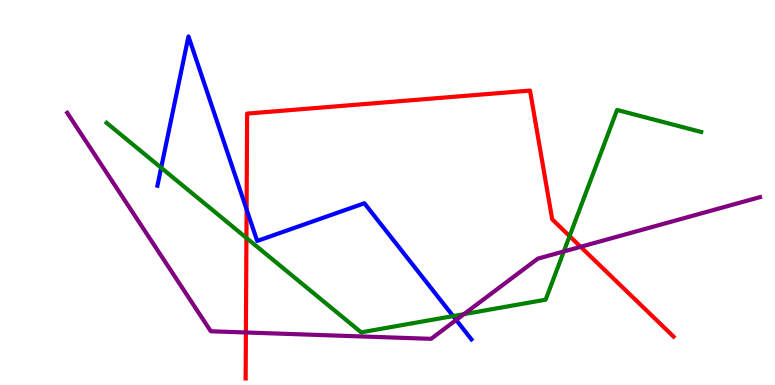[{'lines': ['blue', 'red'], 'intersections': [{'x': 3.18, 'y': 4.56}]}, {'lines': ['green', 'red'], 'intersections': [{'x': 3.18, 'y': 3.82}, {'x': 7.35, 'y': 3.87}]}, {'lines': ['purple', 'red'], 'intersections': [{'x': 3.17, 'y': 1.36}, {'x': 7.49, 'y': 3.59}]}, {'lines': ['blue', 'green'], 'intersections': [{'x': 2.08, 'y': 5.64}, {'x': 5.85, 'y': 1.79}]}, {'lines': ['blue', 'purple'], 'intersections': [{'x': 5.89, 'y': 1.69}]}, {'lines': ['green', 'purple'], 'intersections': [{'x': 5.99, 'y': 1.84}, {'x': 7.27, 'y': 3.47}]}]